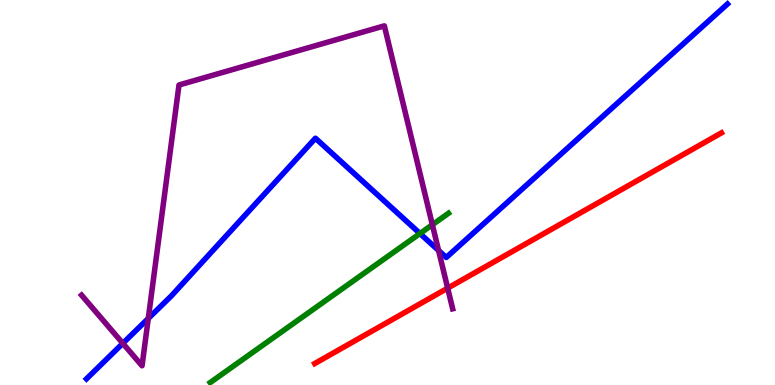[{'lines': ['blue', 'red'], 'intersections': []}, {'lines': ['green', 'red'], 'intersections': []}, {'lines': ['purple', 'red'], 'intersections': [{'x': 5.78, 'y': 2.52}]}, {'lines': ['blue', 'green'], 'intersections': [{'x': 5.42, 'y': 3.93}]}, {'lines': ['blue', 'purple'], 'intersections': [{'x': 1.58, 'y': 1.08}, {'x': 1.91, 'y': 1.73}, {'x': 5.66, 'y': 3.49}]}, {'lines': ['green', 'purple'], 'intersections': [{'x': 5.58, 'y': 4.16}]}]